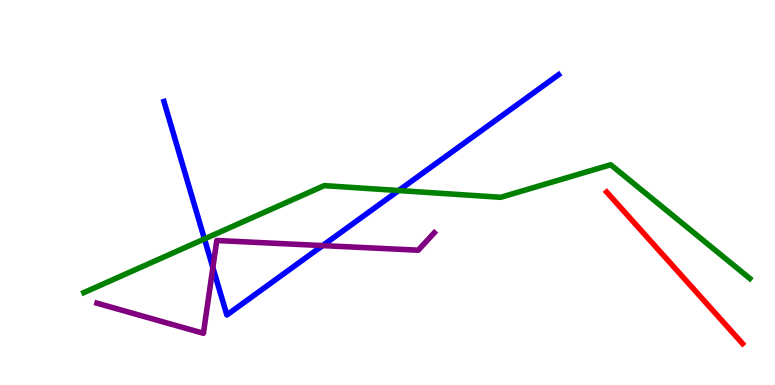[{'lines': ['blue', 'red'], 'intersections': []}, {'lines': ['green', 'red'], 'intersections': []}, {'lines': ['purple', 'red'], 'intersections': []}, {'lines': ['blue', 'green'], 'intersections': [{'x': 2.64, 'y': 3.79}, {'x': 5.14, 'y': 5.05}]}, {'lines': ['blue', 'purple'], 'intersections': [{'x': 2.75, 'y': 3.05}, {'x': 4.16, 'y': 3.62}]}, {'lines': ['green', 'purple'], 'intersections': []}]